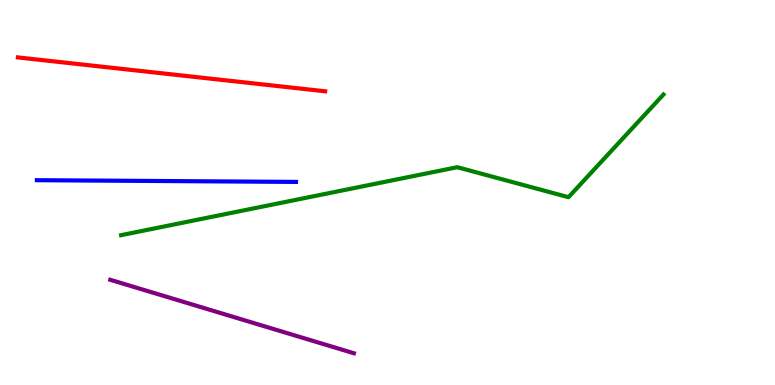[{'lines': ['blue', 'red'], 'intersections': []}, {'lines': ['green', 'red'], 'intersections': []}, {'lines': ['purple', 'red'], 'intersections': []}, {'lines': ['blue', 'green'], 'intersections': []}, {'lines': ['blue', 'purple'], 'intersections': []}, {'lines': ['green', 'purple'], 'intersections': []}]